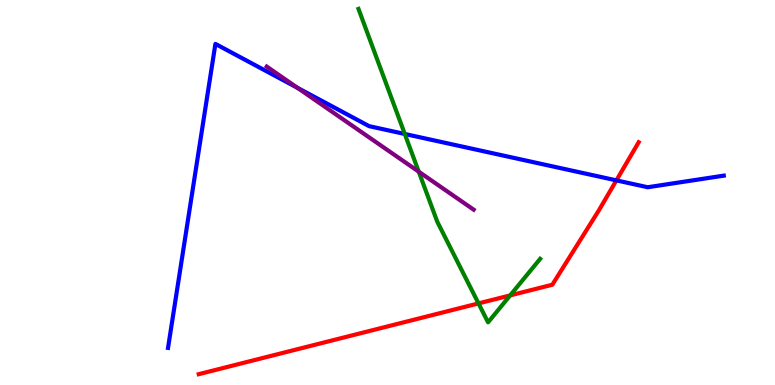[{'lines': ['blue', 'red'], 'intersections': [{'x': 7.95, 'y': 5.31}]}, {'lines': ['green', 'red'], 'intersections': [{'x': 6.17, 'y': 2.12}, {'x': 6.58, 'y': 2.33}]}, {'lines': ['purple', 'red'], 'intersections': []}, {'lines': ['blue', 'green'], 'intersections': [{'x': 5.22, 'y': 6.52}]}, {'lines': ['blue', 'purple'], 'intersections': [{'x': 3.84, 'y': 7.72}]}, {'lines': ['green', 'purple'], 'intersections': [{'x': 5.4, 'y': 5.54}]}]